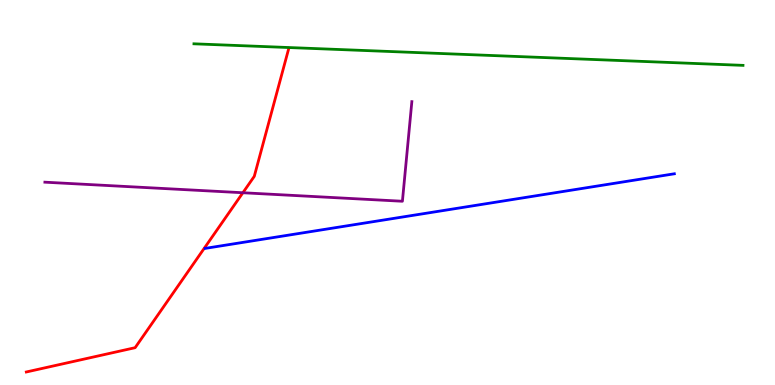[{'lines': ['blue', 'red'], 'intersections': []}, {'lines': ['green', 'red'], 'intersections': []}, {'lines': ['purple', 'red'], 'intersections': [{'x': 3.13, 'y': 4.99}]}, {'lines': ['blue', 'green'], 'intersections': []}, {'lines': ['blue', 'purple'], 'intersections': []}, {'lines': ['green', 'purple'], 'intersections': []}]